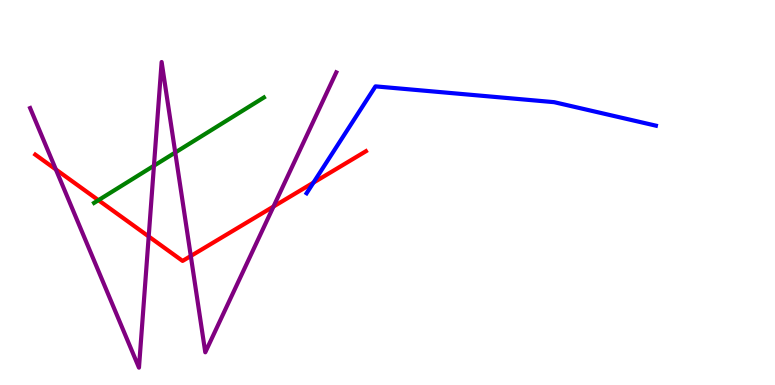[{'lines': ['blue', 'red'], 'intersections': [{'x': 4.04, 'y': 5.26}]}, {'lines': ['green', 'red'], 'intersections': [{'x': 1.27, 'y': 4.8}]}, {'lines': ['purple', 'red'], 'intersections': [{'x': 0.721, 'y': 5.6}, {'x': 1.92, 'y': 3.86}, {'x': 2.46, 'y': 3.35}, {'x': 3.53, 'y': 4.64}]}, {'lines': ['blue', 'green'], 'intersections': []}, {'lines': ['blue', 'purple'], 'intersections': []}, {'lines': ['green', 'purple'], 'intersections': [{'x': 1.99, 'y': 5.7}, {'x': 2.26, 'y': 6.04}]}]